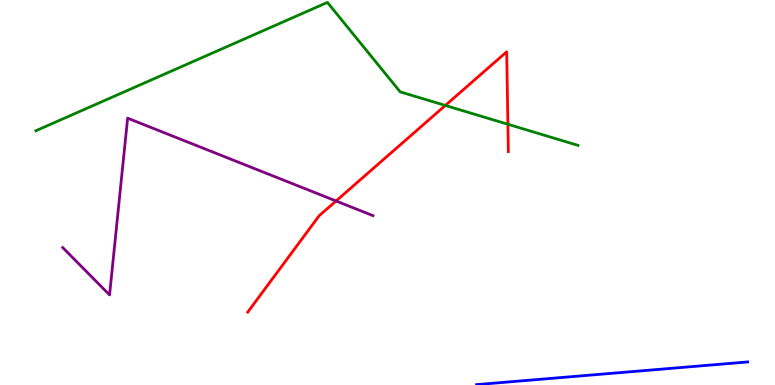[{'lines': ['blue', 'red'], 'intersections': []}, {'lines': ['green', 'red'], 'intersections': [{'x': 5.75, 'y': 7.26}, {'x': 6.55, 'y': 6.77}]}, {'lines': ['purple', 'red'], 'intersections': [{'x': 4.34, 'y': 4.78}]}, {'lines': ['blue', 'green'], 'intersections': []}, {'lines': ['blue', 'purple'], 'intersections': []}, {'lines': ['green', 'purple'], 'intersections': []}]